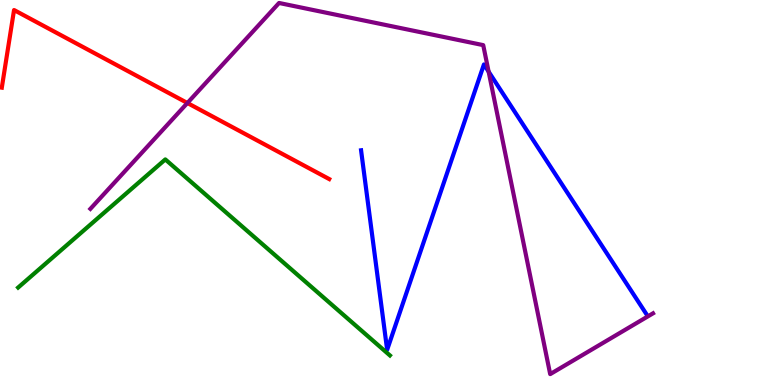[{'lines': ['blue', 'red'], 'intersections': []}, {'lines': ['green', 'red'], 'intersections': []}, {'lines': ['purple', 'red'], 'intersections': [{'x': 2.42, 'y': 7.32}]}, {'lines': ['blue', 'green'], 'intersections': []}, {'lines': ['blue', 'purple'], 'intersections': [{'x': 6.3, 'y': 8.14}]}, {'lines': ['green', 'purple'], 'intersections': []}]